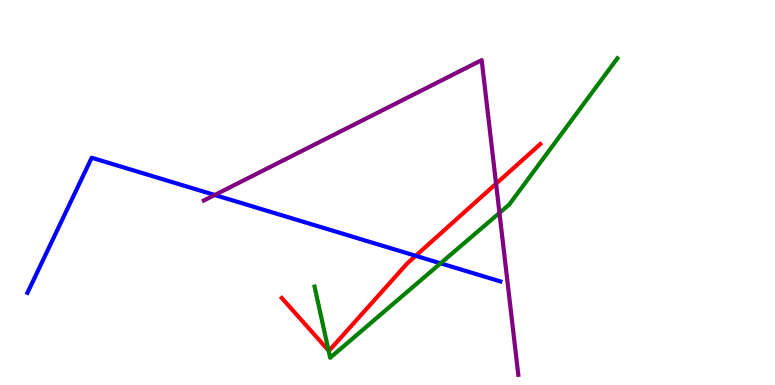[{'lines': ['blue', 'red'], 'intersections': [{'x': 5.36, 'y': 3.36}]}, {'lines': ['green', 'red'], 'intersections': [{'x': 4.24, 'y': 0.896}]}, {'lines': ['purple', 'red'], 'intersections': [{'x': 6.4, 'y': 5.23}]}, {'lines': ['blue', 'green'], 'intersections': [{'x': 5.68, 'y': 3.16}]}, {'lines': ['blue', 'purple'], 'intersections': [{'x': 2.77, 'y': 4.94}]}, {'lines': ['green', 'purple'], 'intersections': [{'x': 6.44, 'y': 4.47}]}]